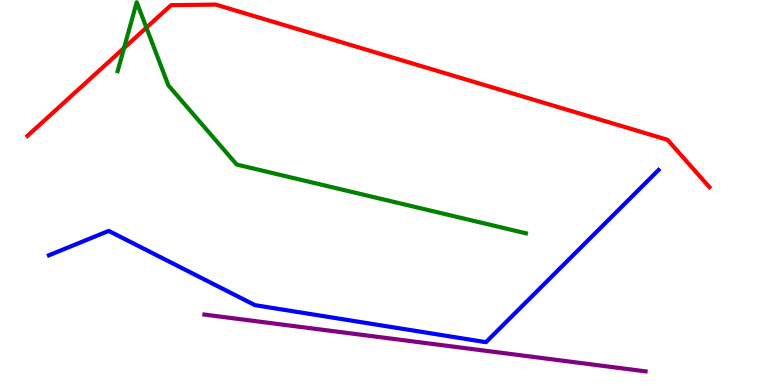[{'lines': ['blue', 'red'], 'intersections': []}, {'lines': ['green', 'red'], 'intersections': [{'x': 1.6, 'y': 8.75}, {'x': 1.89, 'y': 9.28}]}, {'lines': ['purple', 'red'], 'intersections': []}, {'lines': ['blue', 'green'], 'intersections': []}, {'lines': ['blue', 'purple'], 'intersections': []}, {'lines': ['green', 'purple'], 'intersections': []}]